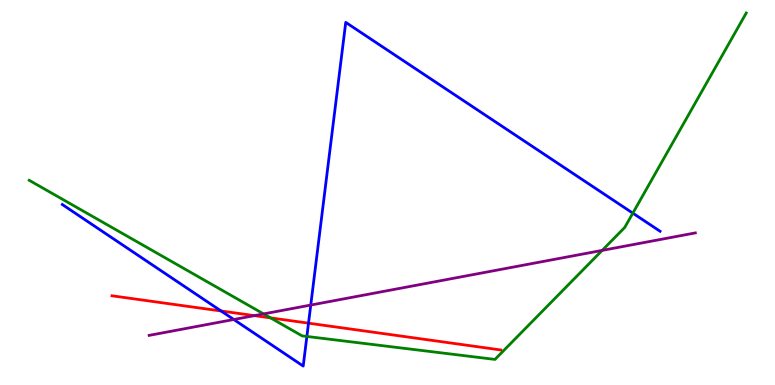[{'lines': ['blue', 'red'], 'intersections': [{'x': 2.85, 'y': 1.92}, {'x': 3.98, 'y': 1.61}]}, {'lines': ['green', 'red'], 'intersections': [{'x': 3.49, 'y': 1.74}]}, {'lines': ['purple', 'red'], 'intersections': [{'x': 3.28, 'y': 1.8}]}, {'lines': ['blue', 'green'], 'intersections': [{'x': 3.96, 'y': 1.26}, {'x': 8.17, 'y': 4.46}]}, {'lines': ['blue', 'purple'], 'intersections': [{'x': 3.02, 'y': 1.7}, {'x': 4.01, 'y': 2.08}]}, {'lines': ['green', 'purple'], 'intersections': [{'x': 3.4, 'y': 1.85}, {'x': 7.77, 'y': 3.5}]}]